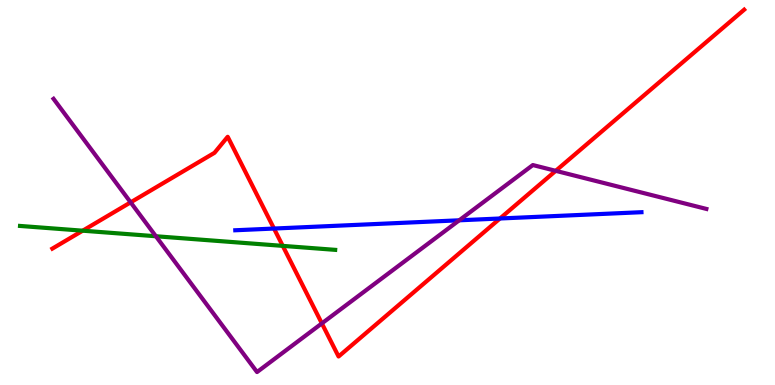[{'lines': ['blue', 'red'], 'intersections': [{'x': 3.54, 'y': 4.06}, {'x': 6.45, 'y': 4.32}]}, {'lines': ['green', 'red'], 'intersections': [{'x': 1.07, 'y': 4.01}, {'x': 3.65, 'y': 3.61}]}, {'lines': ['purple', 'red'], 'intersections': [{'x': 1.69, 'y': 4.74}, {'x': 4.15, 'y': 1.6}, {'x': 7.17, 'y': 5.56}]}, {'lines': ['blue', 'green'], 'intersections': []}, {'lines': ['blue', 'purple'], 'intersections': [{'x': 5.93, 'y': 4.28}]}, {'lines': ['green', 'purple'], 'intersections': [{'x': 2.01, 'y': 3.86}]}]